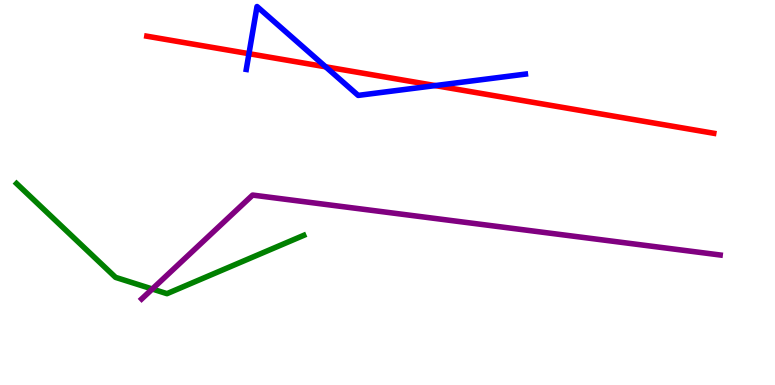[{'lines': ['blue', 'red'], 'intersections': [{'x': 3.21, 'y': 8.61}, {'x': 4.2, 'y': 8.26}, {'x': 5.62, 'y': 7.78}]}, {'lines': ['green', 'red'], 'intersections': []}, {'lines': ['purple', 'red'], 'intersections': []}, {'lines': ['blue', 'green'], 'intersections': []}, {'lines': ['blue', 'purple'], 'intersections': []}, {'lines': ['green', 'purple'], 'intersections': [{'x': 1.97, 'y': 2.49}]}]